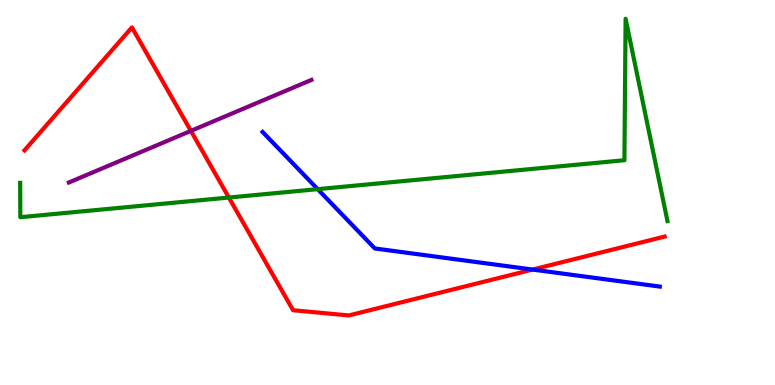[{'lines': ['blue', 'red'], 'intersections': [{'x': 6.87, 'y': 3.0}]}, {'lines': ['green', 'red'], 'intersections': [{'x': 2.95, 'y': 4.87}]}, {'lines': ['purple', 'red'], 'intersections': [{'x': 2.46, 'y': 6.6}]}, {'lines': ['blue', 'green'], 'intersections': [{'x': 4.1, 'y': 5.09}]}, {'lines': ['blue', 'purple'], 'intersections': []}, {'lines': ['green', 'purple'], 'intersections': []}]